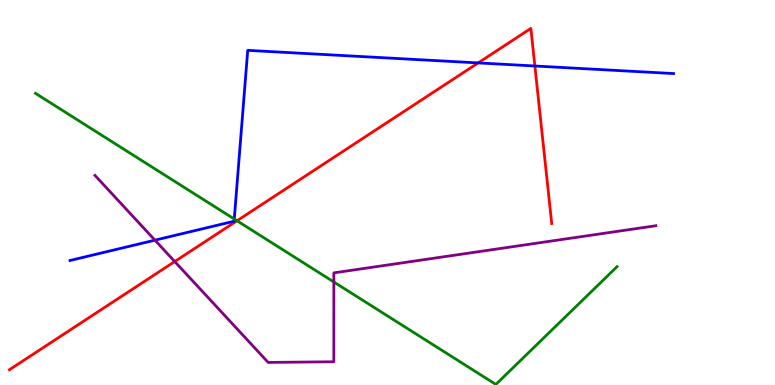[{'lines': ['blue', 'red'], 'intersections': [{'x': 6.17, 'y': 8.37}, {'x': 6.9, 'y': 8.29}]}, {'lines': ['green', 'red'], 'intersections': [{'x': 3.06, 'y': 4.27}]}, {'lines': ['purple', 'red'], 'intersections': [{'x': 2.25, 'y': 3.21}]}, {'lines': ['blue', 'green'], 'intersections': [{'x': 3.02, 'y': 4.31}]}, {'lines': ['blue', 'purple'], 'intersections': [{'x': 2.0, 'y': 3.76}]}, {'lines': ['green', 'purple'], 'intersections': [{'x': 4.31, 'y': 2.68}]}]